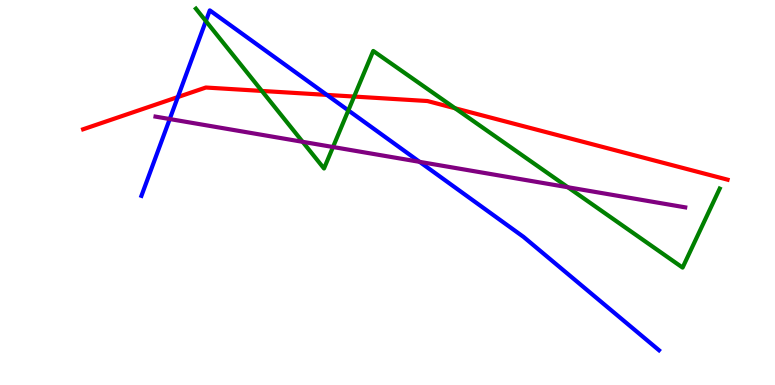[{'lines': ['blue', 'red'], 'intersections': [{'x': 2.29, 'y': 7.48}, {'x': 4.22, 'y': 7.54}]}, {'lines': ['green', 'red'], 'intersections': [{'x': 3.38, 'y': 7.64}, {'x': 4.57, 'y': 7.49}, {'x': 5.87, 'y': 7.19}]}, {'lines': ['purple', 'red'], 'intersections': []}, {'lines': ['blue', 'green'], 'intersections': [{'x': 2.66, 'y': 9.45}, {'x': 4.49, 'y': 7.13}]}, {'lines': ['blue', 'purple'], 'intersections': [{'x': 2.19, 'y': 6.91}, {'x': 5.41, 'y': 5.8}]}, {'lines': ['green', 'purple'], 'intersections': [{'x': 3.9, 'y': 6.32}, {'x': 4.3, 'y': 6.18}, {'x': 7.33, 'y': 5.14}]}]